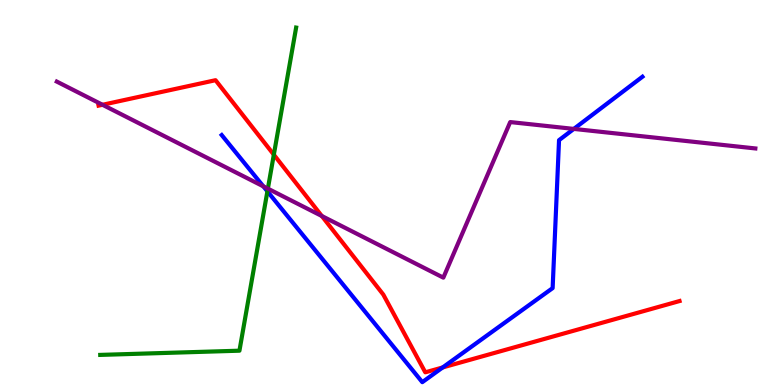[{'lines': ['blue', 'red'], 'intersections': [{'x': 5.71, 'y': 0.456}]}, {'lines': ['green', 'red'], 'intersections': [{'x': 3.53, 'y': 5.98}]}, {'lines': ['purple', 'red'], 'intersections': [{'x': 1.32, 'y': 7.28}, {'x': 4.15, 'y': 4.39}]}, {'lines': ['blue', 'green'], 'intersections': [{'x': 3.45, 'y': 5.03}]}, {'lines': ['blue', 'purple'], 'intersections': [{'x': 3.4, 'y': 5.16}, {'x': 7.4, 'y': 6.65}]}, {'lines': ['green', 'purple'], 'intersections': [{'x': 3.46, 'y': 5.1}]}]